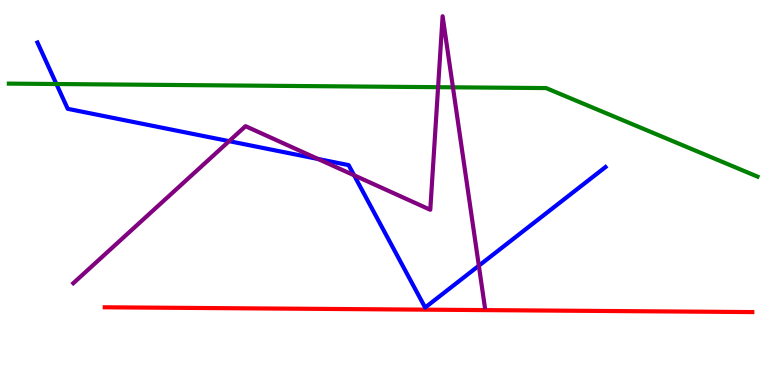[{'lines': ['blue', 'red'], 'intersections': []}, {'lines': ['green', 'red'], 'intersections': []}, {'lines': ['purple', 'red'], 'intersections': []}, {'lines': ['blue', 'green'], 'intersections': [{'x': 0.728, 'y': 7.82}]}, {'lines': ['blue', 'purple'], 'intersections': [{'x': 2.96, 'y': 6.33}, {'x': 4.1, 'y': 5.87}, {'x': 4.57, 'y': 5.45}, {'x': 6.18, 'y': 3.1}]}, {'lines': ['green', 'purple'], 'intersections': [{'x': 5.65, 'y': 7.74}, {'x': 5.84, 'y': 7.73}]}]